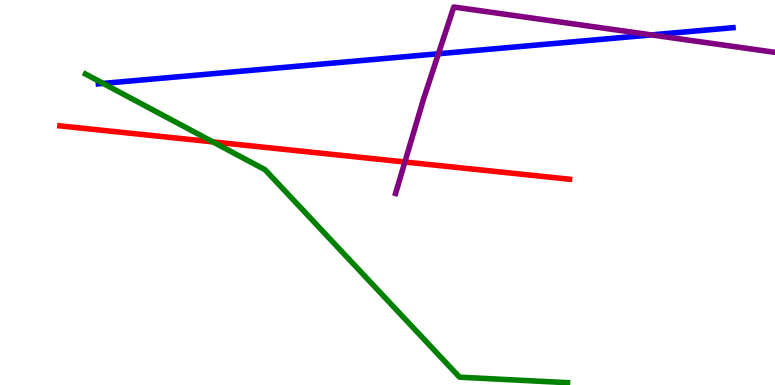[{'lines': ['blue', 'red'], 'intersections': []}, {'lines': ['green', 'red'], 'intersections': [{'x': 2.75, 'y': 6.31}]}, {'lines': ['purple', 'red'], 'intersections': [{'x': 5.22, 'y': 5.79}]}, {'lines': ['blue', 'green'], 'intersections': [{'x': 1.33, 'y': 7.83}]}, {'lines': ['blue', 'purple'], 'intersections': [{'x': 5.66, 'y': 8.6}, {'x': 8.41, 'y': 9.09}]}, {'lines': ['green', 'purple'], 'intersections': []}]